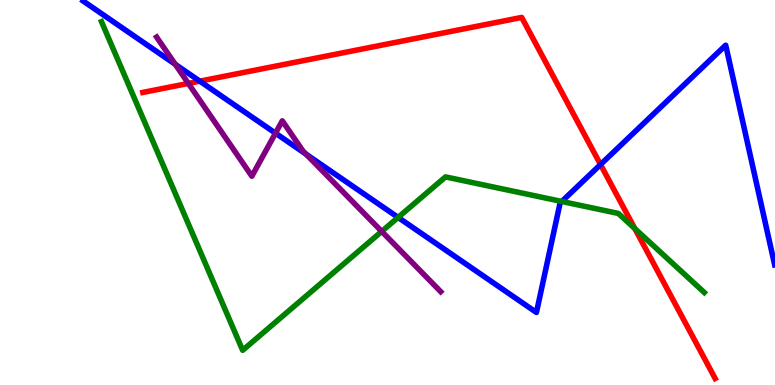[{'lines': ['blue', 'red'], 'intersections': [{'x': 2.58, 'y': 7.89}, {'x': 7.75, 'y': 5.73}]}, {'lines': ['green', 'red'], 'intersections': [{'x': 8.19, 'y': 4.06}]}, {'lines': ['purple', 'red'], 'intersections': [{'x': 2.43, 'y': 7.83}]}, {'lines': ['blue', 'green'], 'intersections': [{'x': 5.14, 'y': 4.35}, {'x': 7.25, 'y': 4.77}]}, {'lines': ['blue', 'purple'], 'intersections': [{'x': 2.26, 'y': 8.33}, {'x': 3.55, 'y': 6.54}, {'x': 3.95, 'y': 6.0}]}, {'lines': ['green', 'purple'], 'intersections': [{'x': 4.93, 'y': 3.99}]}]